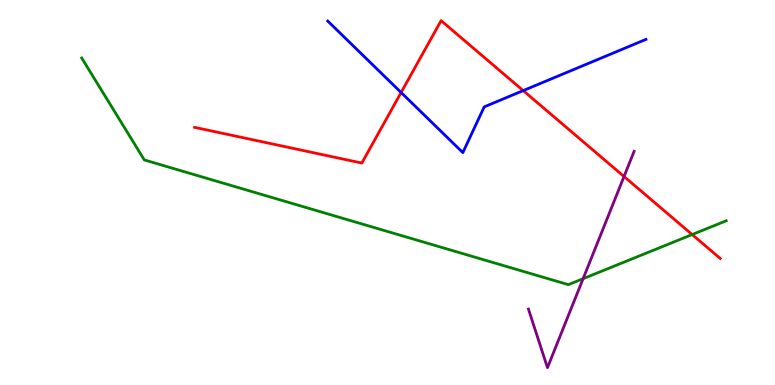[{'lines': ['blue', 'red'], 'intersections': [{'x': 5.18, 'y': 7.6}, {'x': 6.75, 'y': 7.65}]}, {'lines': ['green', 'red'], 'intersections': [{'x': 8.93, 'y': 3.91}]}, {'lines': ['purple', 'red'], 'intersections': [{'x': 8.05, 'y': 5.42}]}, {'lines': ['blue', 'green'], 'intersections': []}, {'lines': ['blue', 'purple'], 'intersections': []}, {'lines': ['green', 'purple'], 'intersections': [{'x': 7.52, 'y': 2.76}]}]